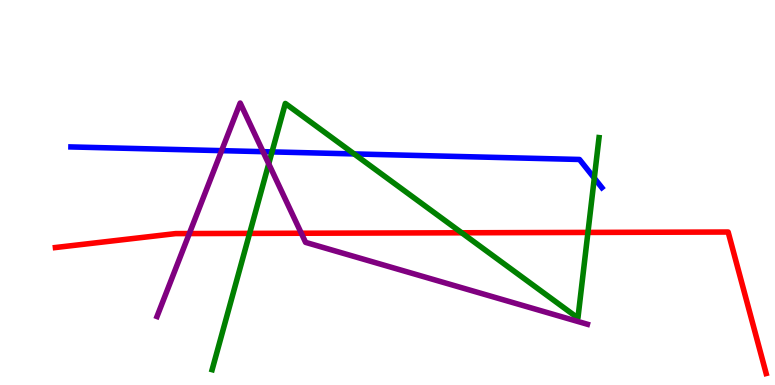[{'lines': ['blue', 'red'], 'intersections': []}, {'lines': ['green', 'red'], 'intersections': [{'x': 3.22, 'y': 3.94}, {'x': 5.96, 'y': 3.95}, {'x': 7.59, 'y': 3.96}]}, {'lines': ['purple', 'red'], 'intersections': [{'x': 2.44, 'y': 3.93}, {'x': 3.89, 'y': 3.94}]}, {'lines': ['blue', 'green'], 'intersections': [{'x': 3.51, 'y': 6.05}, {'x': 4.57, 'y': 6.0}, {'x': 7.67, 'y': 5.37}]}, {'lines': ['blue', 'purple'], 'intersections': [{'x': 2.86, 'y': 6.09}, {'x': 3.39, 'y': 6.06}]}, {'lines': ['green', 'purple'], 'intersections': [{'x': 3.47, 'y': 5.74}]}]